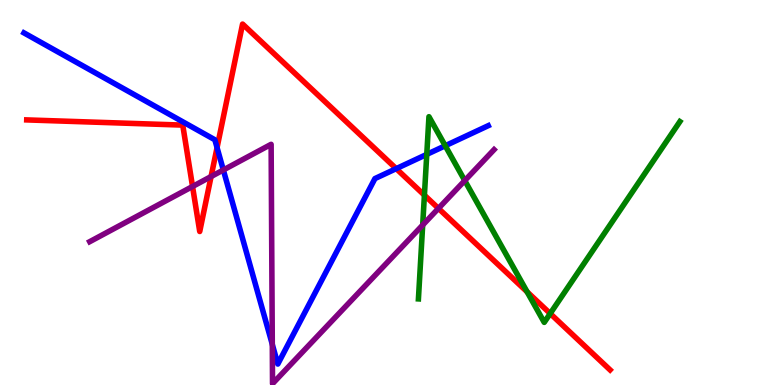[{'lines': ['blue', 'red'], 'intersections': [{'x': 2.8, 'y': 6.17}, {'x': 5.11, 'y': 5.62}]}, {'lines': ['green', 'red'], 'intersections': [{'x': 5.48, 'y': 4.93}, {'x': 6.8, 'y': 2.42}, {'x': 7.1, 'y': 1.86}]}, {'lines': ['purple', 'red'], 'intersections': [{'x': 2.48, 'y': 5.16}, {'x': 2.72, 'y': 5.41}, {'x': 5.66, 'y': 4.59}]}, {'lines': ['blue', 'green'], 'intersections': [{'x': 5.51, 'y': 5.99}, {'x': 5.75, 'y': 6.21}]}, {'lines': ['blue', 'purple'], 'intersections': [{'x': 2.88, 'y': 5.59}, {'x': 3.51, 'y': 1.05}]}, {'lines': ['green', 'purple'], 'intersections': [{'x': 5.45, 'y': 4.15}, {'x': 6.0, 'y': 5.31}]}]